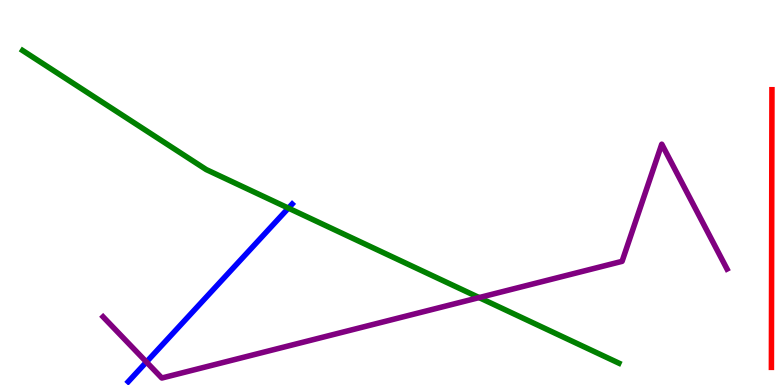[{'lines': ['blue', 'red'], 'intersections': []}, {'lines': ['green', 'red'], 'intersections': []}, {'lines': ['purple', 'red'], 'intersections': []}, {'lines': ['blue', 'green'], 'intersections': [{'x': 3.72, 'y': 4.59}]}, {'lines': ['blue', 'purple'], 'intersections': [{'x': 1.89, 'y': 0.598}]}, {'lines': ['green', 'purple'], 'intersections': [{'x': 6.18, 'y': 2.27}]}]